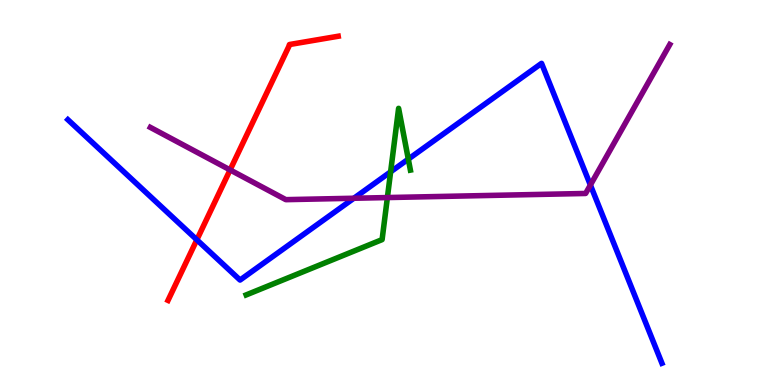[{'lines': ['blue', 'red'], 'intersections': [{'x': 2.54, 'y': 3.77}]}, {'lines': ['green', 'red'], 'intersections': []}, {'lines': ['purple', 'red'], 'intersections': [{'x': 2.97, 'y': 5.59}]}, {'lines': ['blue', 'green'], 'intersections': [{'x': 5.04, 'y': 5.54}, {'x': 5.27, 'y': 5.87}]}, {'lines': ['blue', 'purple'], 'intersections': [{'x': 4.57, 'y': 4.85}, {'x': 7.62, 'y': 5.19}]}, {'lines': ['green', 'purple'], 'intersections': [{'x': 5.0, 'y': 4.87}]}]